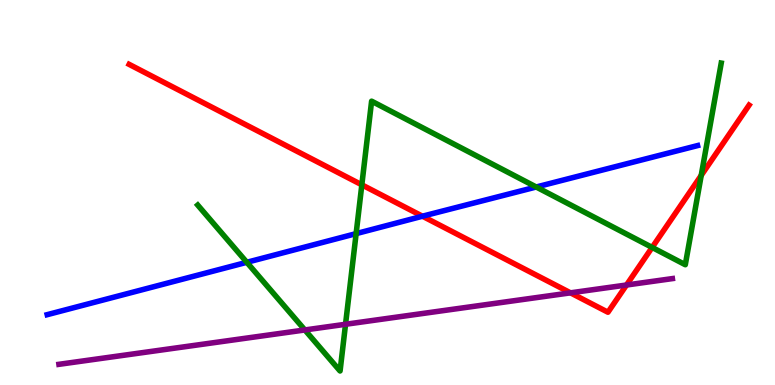[{'lines': ['blue', 'red'], 'intersections': [{'x': 5.45, 'y': 4.38}]}, {'lines': ['green', 'red'], 'intersections': [{'x': 4.67, 'y': 5.2}, {'x': 8.41, 'y': 3.57}, {'x': 9.05, 'y': 5.44}]}, {'lines': ['purple', 'red'], 'intersections': [{'x': 7.36, 'y': 2.39}, {'x': 8.08, 'y': 2.6}]}, {'lines': ['blue', 'green'], 'intersections': [{'x': 3.18, 'y': 3.19}, {'x': 4.6, 'y': 3.93}, {'x': 6.92, 'y': 5.14}]}, {'lines': ['blue', 'purple'], 'intersections': []}, {'lines': ['green', 'purple'], 'intersections': [{'x': 3.93, 'y': 1.43}, {'x': 4.46, 'y': 1.58}]}]